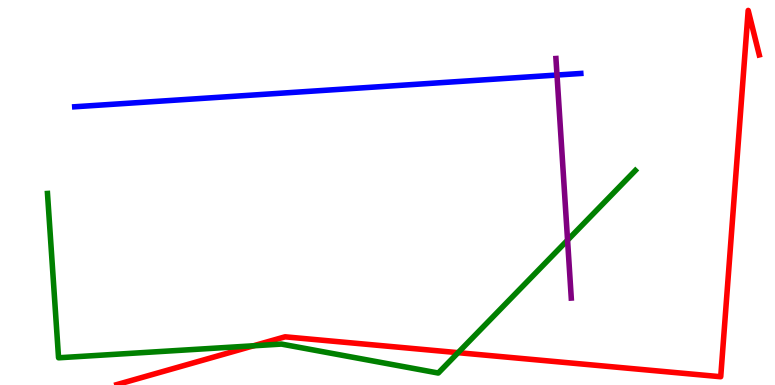[{'lines': ['blue', 'red'], 'intersections': []}, {'lines': ['green', 'red'], 'intersections': [{'x': 3.27, 'y': 1.02}, {'x': 5.91, 'y': 0.84}]}, {'lines': ['purple', 'red'], 'intersections': []}, {'lines': ['blue', 'green'], 'intersections': []}, {'lines': ['blue', 'purple'], 'intersections': [{'x': 7.19, 'y': 8.05}]}, {'lines': ['green', 'purple'], 'intersections': [{'x': 7.32, 'y': 3.76}]}]